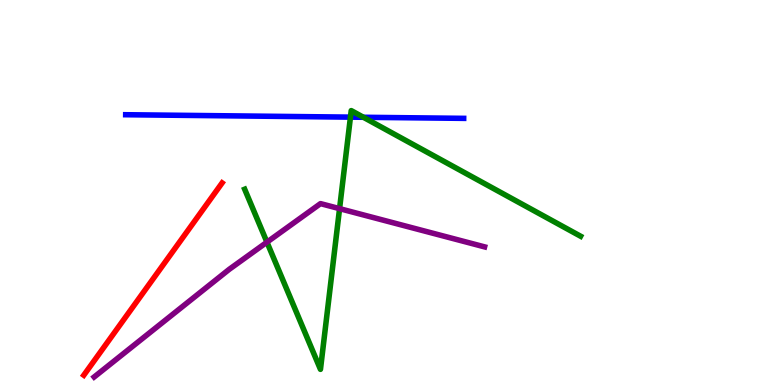[{'lines': ['blue', 'red'], 'intersections': []}, {'lines': ['green', 'red'], 'intersections': []}, {'lines': ['purple', 'red'], 'intersections': []}, {'lines': ['blue', 'green'], 'intersections': [{'x': 4.52, 'y': 6.96}, {'x': 4.69, 'y': 6.95}]}, {'lines': ['blue', 'purple'], 'intersections': []}, {'lines': ['green', 'purple'], 'intersections': [{'x': 3.44, 'y': 3.71}, {'x': 4.38, 'y': 4.58}]}]